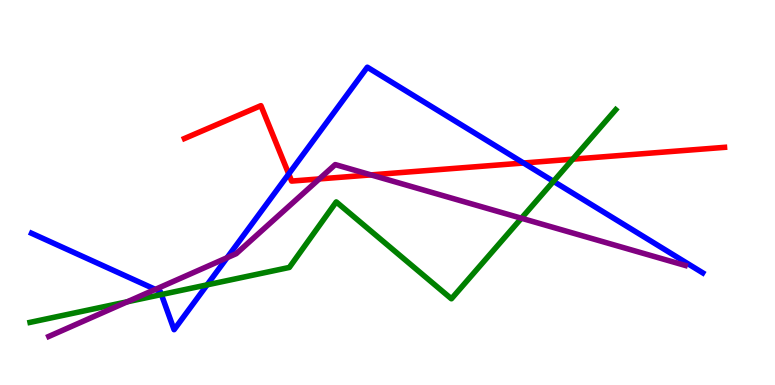[{'lines': ['blue', 'red'], 'intersections': [{'x': 3.73, 'y': 5.48}, {'x': 6.76, 'y': 5.77}]}, {'lines': ['green', 'red'], 'intersections': [{'x': 7.39, 'y': 5.87}]}, {'lines': ['purple', 'red'], 'intersections': [{'x': 4.12, 'y': 5.35}, {'x': 4.79, 'y': 5.46}]}, {'lines': ['blue', 'green'], 'intersections': [{'x': 2.08, 'y': 2.35}, {'x': 2.67, 'y': 2.6}, {'x': 7.14, 'y': 5.29}]}, {'lines': ['blue', 'purple'], 'intersections': [{'x': 2.0, 'y': 2.48}, {'x': 2.93, 'y': 3.31}]}, {'lines': ['green', 'purple'], 'intersections': [{'x': 1.64, 'y': 2.16}, {'x': 6.73, 'y': 4.33}]}]